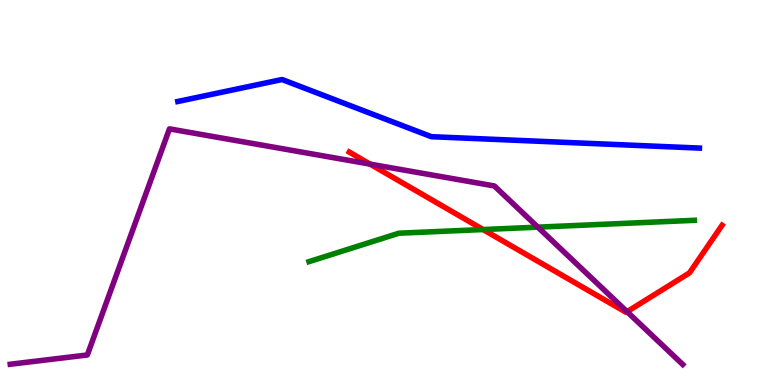[{'lines': ['blue', 'red'], 'intersections': []}, {'lines': ['green', 'red'], 'intersections': [{'x': 6.23, 'y': 4.04}]}, {'lines': ['purple', 'red'], 'intersections': [{'x': 4.78, 'y': 5.74}, {'x': 8.09, 'y': 1.9}]}, {'lines': ['blue', 'green'], 'intersections': []}, {'lines': ['blue', 'purple'], 'intersections': []}, {'lines': ['green', 'purple'], 'intersections': [{'x': 6.94, 'y': 4.1}]}]